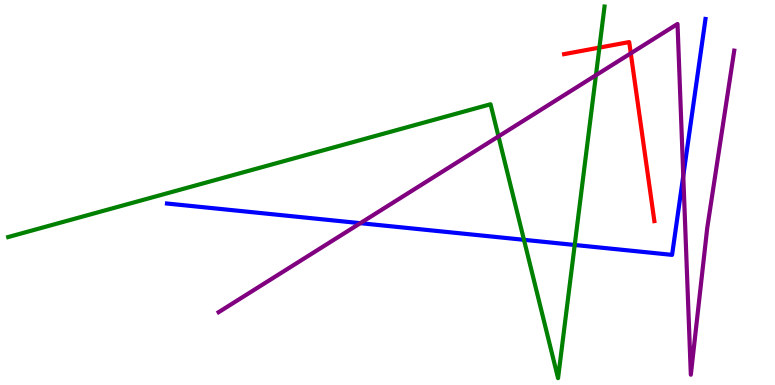[{'lines': ['blue', 'red'], 'intersections': []}, {'lines': ['green', 'red'], 'intersections': [{'x': 7.73, 'y': 8.76}]}, {'lines': ['purple', 'red'], 'intersections': [{'x': 8.14, 'y': 8.61}]}, {'lines': ['blue', 'green'], 'intersections': [{'x': 6.76, 'y': 3.77}, {'x': 7.42, 'y': 3.64}]}, {'lines': ['blue', 'purple'], 'intersections': [{'x': 4.65, 'y': 4.2}, {'x': 8.82, 'y': 5.43}]}, {'lines': ['green', 'purple'], 'intersections': [{'x': 6.43, 'y': 6.46}, {'x': 7.69, 'y': 8.05}]}]